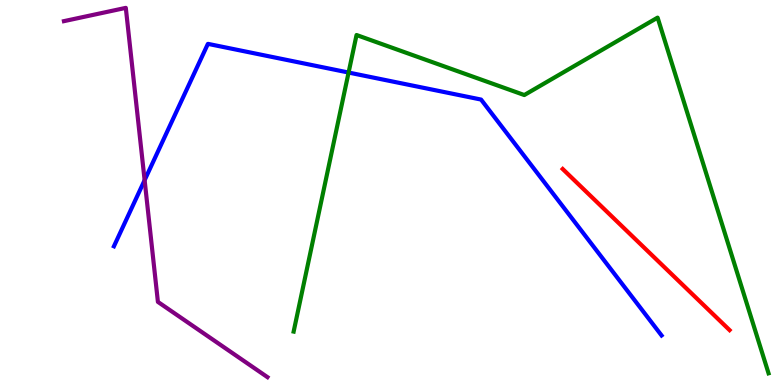[{'lines': ['blue', 'red'], 'intersections': []}, {'lines': ['green', 'red'], 'intersections': []}, {'lines': ['purple', 'red'], 'intersections': []}, {'lines': ['blue', 'green'], 'intersections': [{'x': 4.5, 'y': 8.12}]}, {'lines': ['blue', 'purple'], 'intersections': [{'x': 1.87, 'y': 5.32}]}, {'lines': ['green', 'purple'], 'intersections': []}]